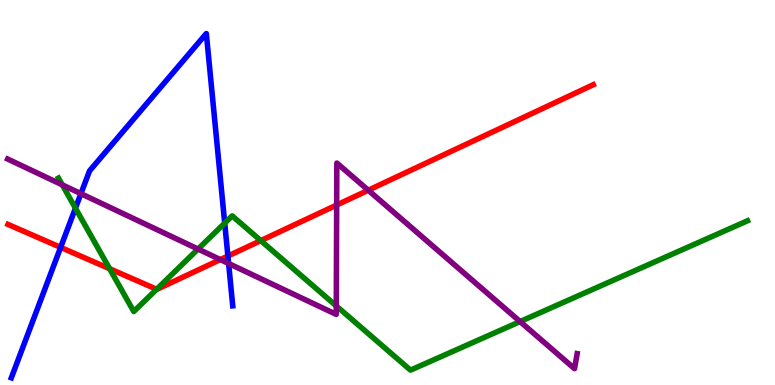[{'lines': ['blue', 'red'], 'intersections': [{'x': 0.782, 'y': 3.57}, {'x': 2.94, 'y': 3.35}]}, {'lines': ['green', 'red'], 'intersections': [{'x': 1.41, 'y': 3.02}, {'x': 2.02, 'y': 2.49}, {'x': 3.36, 'y': 3.75}]}, {'lines': ['purple', 'red'], 'intersections': [{'x': 2.84, 'y': 3.26}, {'x': 4.34, 'y': 4.67}, {'x': 4.75, 'y': 5.06}]}, {'lines': ['blue', 'green'], 'intersections': [{'x': 0.973, 'y': 4.59}, {'x': 2.9, 'y': 4.2}]}, {'lines': ['blue', 'purple'], 'intersections': [{'x': 1.04, 'y': 4.97}, {'x': 2.95, 'y': 3.16}]}, {'lines': ['green', 'purple'], 'intersections': [{'x': 0.804, 'y': 5.2}, {'x': 2.56, 'y': 3.53}, {'x': 4.34, 'y': 2.05}, {'x': 6.71, 'y': 1.65}]}]